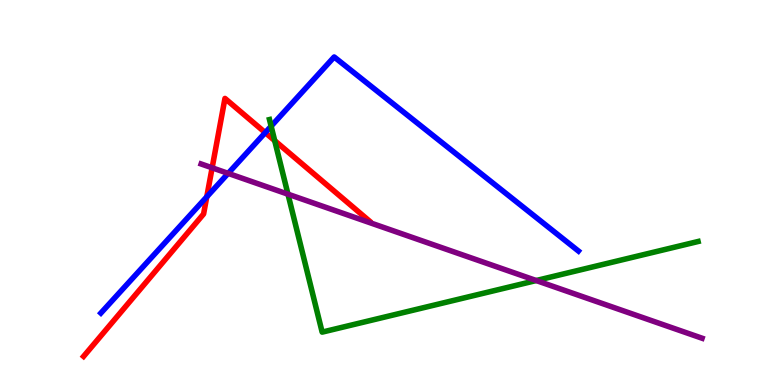[{'lines': ['blue', 'red'], 'intersections': [{'x': 2.67, 'y': 4.89}, {'x': 3.42, 'y': 6.56}]}, {'lines': ['green', 'red'], 'intersections': [{'x': 3.54, 'y': 6.35}]}, {'lines': ['purple', 'red'], 'intersections': [{'x': 2.74, 'y': 5.64}]}, {'lines': ['blue', 'green'], 'intersections': [{'x': 3.5, 'y': 6.72}]}, {'lines': ['blue', 'purple'], 'intersections': [{'x': 2.94, 'y': 5.5}]}, {'lines': ['green', 'purple'], 'intersections': [{'x': 3.72, 'y': 4.96}, {'x': 6.92, 'y': 2.71}]}]